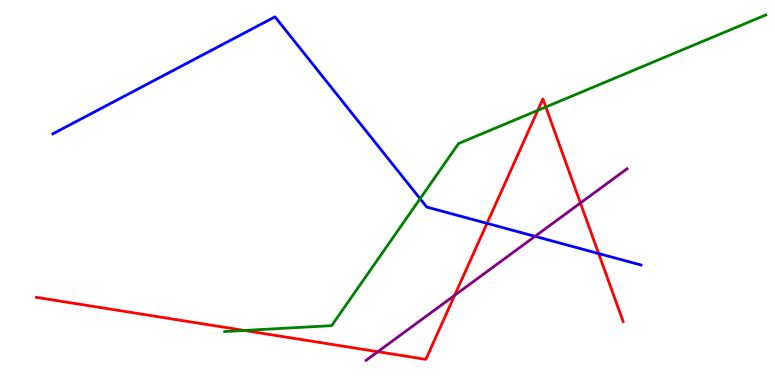[{'lines': ['blue', 'red'], 'intersections': [{'x': 6.28, 'y': 4.2}, {'x': 7.72, 'y': 3.41}]}, {'lines': ['green', 'red'], 'intersections': [{'x': 3.15, 'y': 1.42}, {'x': 6.94, 'y': 7.13}, {'x': 7.04, 'y': 7.22}]}, {'lines': ['purple', 'red'], 'intersections': [{'x': 4.88, 'y': 0.865}, {'x': 5.87, 'y': 2.33}, {'x': 7.49, 'y': 4.73}]}, {'lines': ['blue', 'green'], 'intersections': [{'x': 5.42, 'y': 4.84}]}, {'lines': ['blue', 'purple'], 'intersections': [{'x': 6.9, 'y': 3.86}]}, {'lines': ['green', 'purple'], 'intersections': []}]